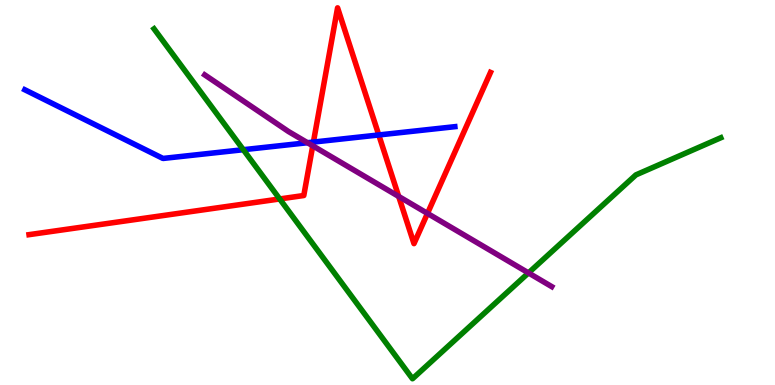[{'lines': ['blue', 'red'], 'intersections': [{'x': 4.04, 'y': 6.31}, {'x': 4.89, 'y': 6.49}]}, {'lines': ['green', 'red'], 'intersections': [{'x': 3.61, 'y': 4.83}]}, {'lines': ['purple', 'red'], 'intersections': [{'x': 4.04, 'y': 6.21}, {'x': 5.14, 'y': 4.9}, {'x': 5.52, 'y': 4.46}]}, {'lines': ['blue', 'green'], 'intersections': [{'x': 3.14, 'y': 6.11}]}, {'lines': ['blue', 'purple'], 'intersections': [{'x': 3.97, 'y': 6.29}]}, {'lines': ['green', 'purple'], 'intersections': [{'x': 6.82, 'y': 2.91}]}]